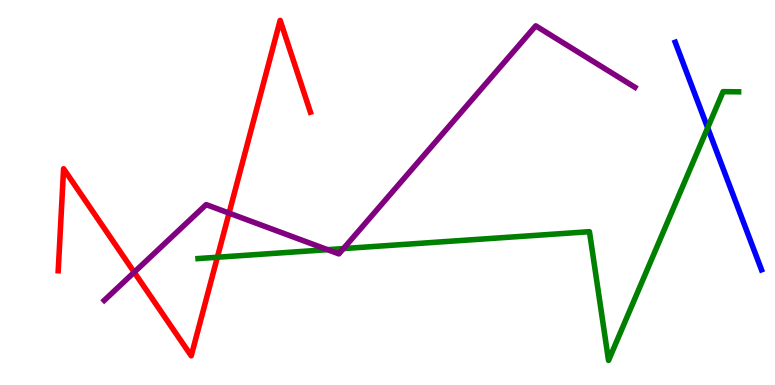[{'lines': ['blue', 'red'], 'intersections': []}, {'lines': ['green', 'red'], 'intersections': [{'x': 2.8, 'y': 3.32}]}, {'lines': ['purple', 'red'], 'intersections': [{'x': 1.73, 'y': 2.93}, {'x': 2.96, 'y': 4.46}]}, {'lines': ['blue', 'green'], 'intersections': [{'x': 9.13, 'y': 6.68}]}, {'lines': ['blue', 'purple'], 'intersections': []}, {'lines': ['green', 'purple'], 'intersections': [{'x': 4.23, 'y': 3.51}, {'x': 4.43, 'y': 3.54}]}]